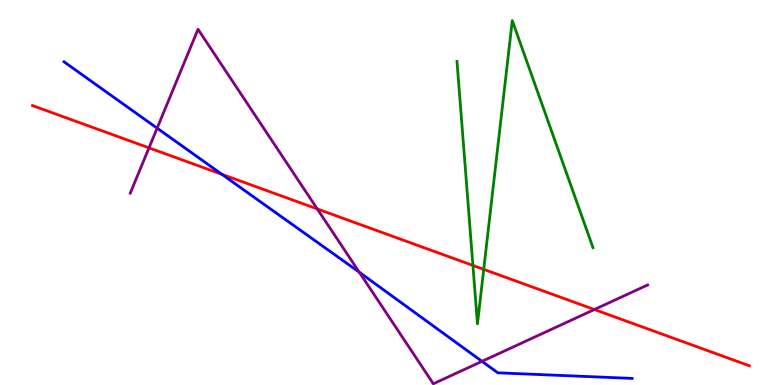[{'lines': ['blue', 'red'], 'intersections': [{'x': 2.86, 'y': 5.47}]}, {'lines': ['green', 'red'], 'intersections': [{'x': 6.1, 'y': 3.11}, {'x': 6.24, 'y': 3.0}]}, {'lines': ['purple', 'red'], 'intersections': [{'x': 1.92, 'y': 6.16}, {'x': 4.09, 'y': 4.57}, {'x': 7.67, 'y': 1.96}]}, {'lines': ['blue', 'green'], 'intersections': []}, {'lines': ['blue', 'purple'], 'intersections': [{'x': 2.03, 'y': 6.67}, {'x': 4.64, 'y': 2.93}, {'x': 6.22, 'y': 0.615}]}, {'lines': ['green', 'purple'], 'intersections': []}]